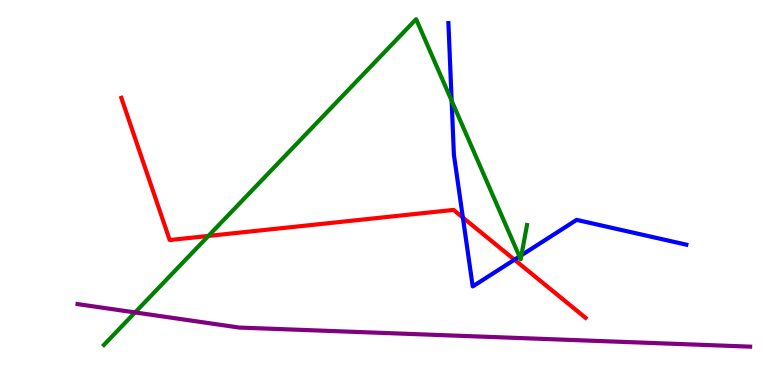[{'lines': ['blue', 'red'], 'intersections': [{'x': 5.97, 'y': 4.35}, {'x': 6.64, 'y': 3.25}]}, {'lines': ['green', 'red'], 'intersections': [{'x': 2.69, 'y': 3.87}]}, {'lines': ['purple', 'red'], 'intersections': []}, {'lines': ['blue', 'green'], 'intersections': [{'x': 5.83, 'y': 7.38}, {'x': 6.7, 'y': 3.34}, {'x': 6.73, 'y': 3.37}]}, {'lines': ['blue', 'purple'], 'intersections': []}, {'lines': ['green', 'purple'], 'intersections': [{'x': 1.74, 'y': 1.88}]}]